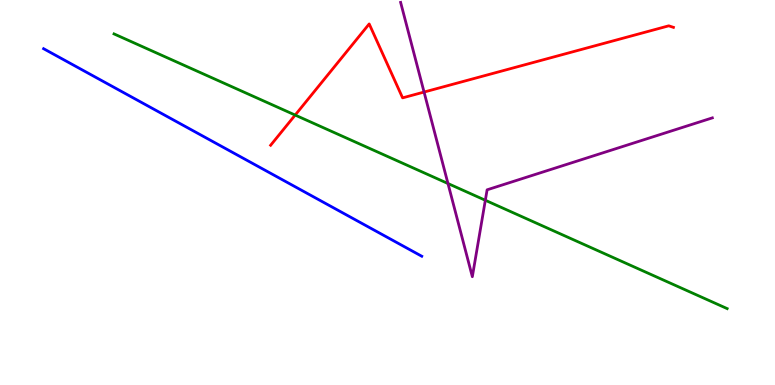[{'lines': ['blue', 'red'], 'intersections': []}, {'lines': ['green', 'red'], 'intersections': [{'x': 3.81, 'y': 7.01}]}, {'lines': ['purple', 'red'], 'intersections': [{'x': 5.47, 'y': 7.61}]}, {'lines': ['blue', 'green'], 'intersections': []}, {'lines': ['blue', 'purple'], 'intersections': []}, {'lines': ['green', 'purple'], 'intersections': [{'x': 5.78, 'y': 5.23}, {'x': 6.26, 'y': 4.8}]}]